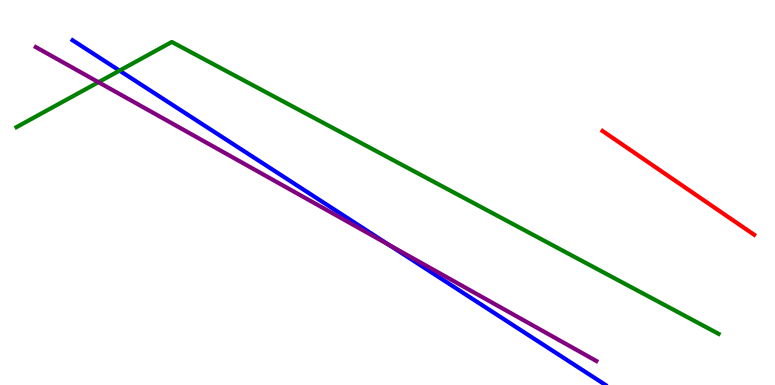[{'lines': ['blue', 'red'], 'intersections': []}, {'lines': ['green', 'red'], 'intersections': []}, {'lines': ['purple', 'red'], 'intersections': []}, {'lines': ['blue', 'green'], 'intersections': [{'x': 1.54, 'y': 8.17}]}, {'lines': ['blue', 'purple'], 'intersections': [{'x': 5.01, 'y': 3.65}]}, {'lines': ['green', 'purple'], 'intersections': [{'x': 1.27, 'y': 7.87}]}]